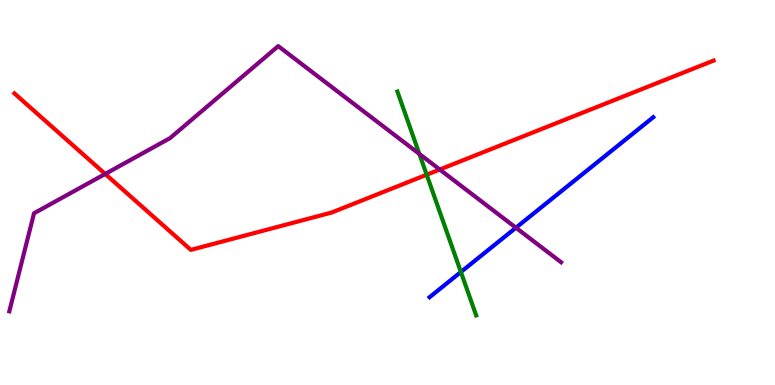[{'lines': ['blue', 'red'], 'intersections': []}, {'lines': ['green', 'red'], 'intersections': [{'x': 5.51, 'y': 5.46}]}, {'lines': ['purple', 'red'], 'intersections': [{'x': 1.36, 'y': 5.48}, {'x': 5.67, 'y': 5.6}]}, {'lines': ['blue', 'green'], 'intersections': [{'x': 5.95, 'y': 2.94}]}, {'lines': ['blue', 'purple'], 'intersections': [{'x': 6.66, 'y': 4.09}]}, {'lines': ['green', 'purple'], 'intersections': [{'x': 5.41, 'y': 6.0}]}]